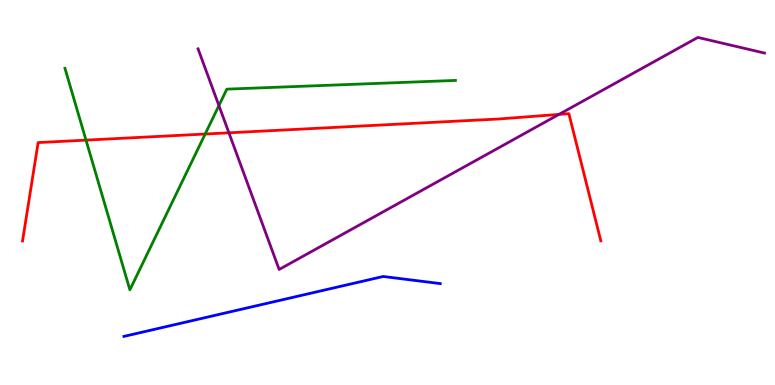[{'lines': ['blue', 'red'], 'intersections': []}, {'lines': ['green', 'red'], 'intersections': [{'x': 1.11, 'y': 6.36}, {'x': 2.65, 'y': 6.52}]}, {'lines': ['purple', 'red'], 'intersections': [{'x': 2.95, 'y': 6.55}, {'x': 7.21, 'y': 7.03}]}, {'lines': ['blue', 'green'], 'intersections': []}, {'lines': ['blue', 'purple'], 'intersections': []}, {'lines': ['green', 'purple'], 'intersections': [{'x': 2.82, 'y': 7.26}]}]